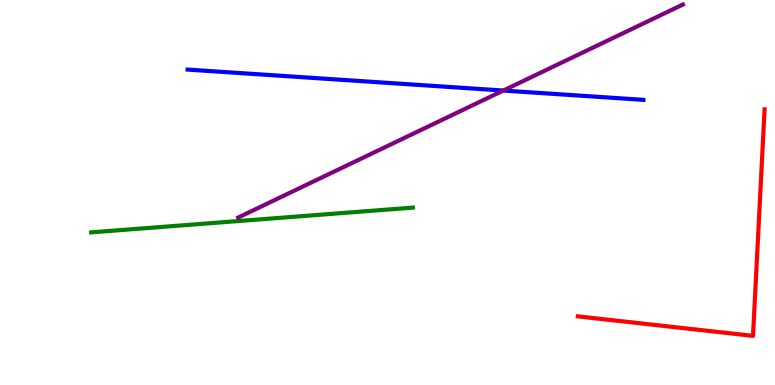[{'lines': ['blue', 'red'], 'intersections': []}, {'lines': ['green', 'red'], 'intersections': []}, {'lines': ['purple', 'red'], 'intersections': []}, {'lines': ['blue', 'green'], 'intersections': []}, {'lines': ['blue', 'purple'], 'intersections': [{'x': 6.49, 'y': 7.65}]}, {'lines': ['green', 'purple'], 'intersections': []}]